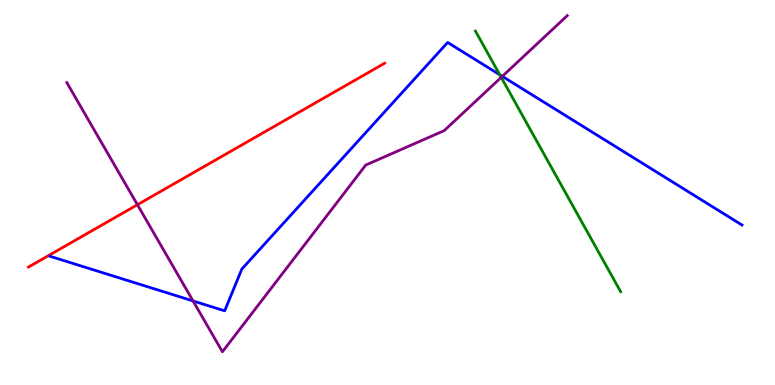[{'lines': ['blue', 'red'], 'intersections': []}, {'lines': ['green', 'red'], 'intersections': []}, {'lines': ['purple', 'red'], 'intersections': [{'x': 1.77, 'y': 4.68}]}, {'lines': ['blue', 'green'], 'intersections': [{'x': 6.45, 'y': 8.06}]}, {'lines': ['blue', 'purple'], 'intersections': [{'x': 2.49, 'y': 2.18}, {'x': 6.48, 'y': 8.02}]}, {'lines': ['green', 'purple'], 'intersections': [{'x': 6.47, 'y': 7.99}]}]